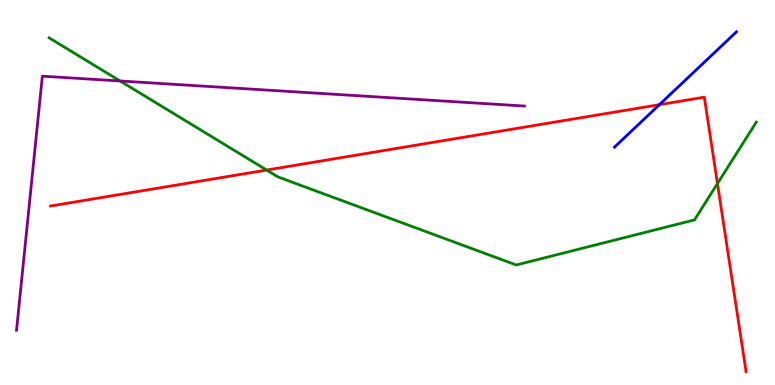[{'lines': ['blue', 'red'], 'intersections': [{'x': 8.51, 'y': 7.28}]}, {'lines': ['green', 'red'], 'intersections': [{'x': 3.44, 'y': 5.58}, {'x': 9.26, 'y': 5.23}]}, {'lines': ['purple', 'red'], 'intersections': []}, {'lines': ['blue', 'green'], 'intersections': []}, {'lines': ['blue', 'purple'], 'intersections': []}, {'lines': ['green', 'purple'], 'intersections': [{'x': 1.55, 'y': 7.9}]}]